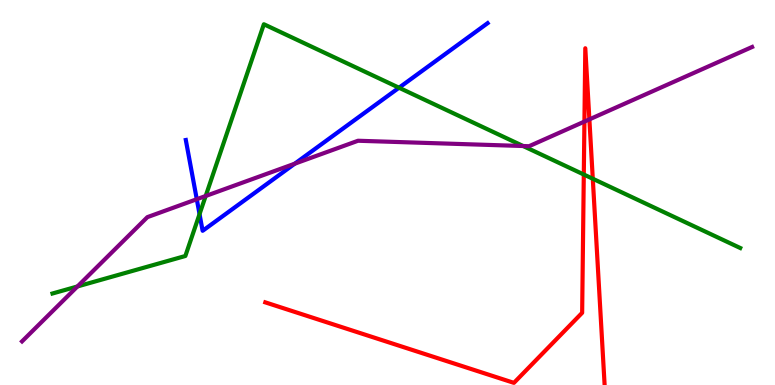[{'lines': ['blue', 'red'], 'intersections': []}, {'lines': ['green', 'red'], 'intersections': [{'x': 7.53, 'y': 5.47}, {'x': 7.65, 'y': 5.36}]}, {'lines': ['purple', 'red'], 'intersections': [{'x': 7.54, 'y': 6.84}, {'x': 7.6, 'y': 6.9}]}, {'lines': ['blue', 'green'], 'intersections': [{'x': 2.57, 'y': 4.44}, {'x': 5.15, 'y': 7.72}]}, {'lines': ['blue', 'purple'], 'intersections': [{'x': 2.54, 'y': 4.83}, {'x': 3.8, 'y': 5.75}]}, {'lines': ['green', 'purple'], 'intersections': [{'x': 0.999, 'y': 2.56}, {'x': 2.65, 'y': 4.91}, {'x': 6.75, 'y': 6.21}]}]